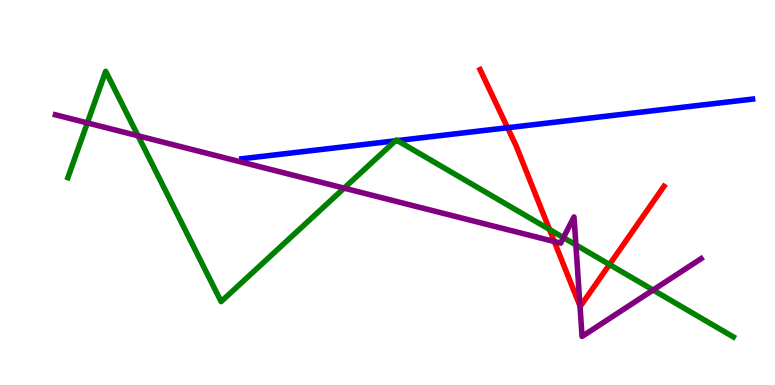[{'lines': ['blue', 'red'], 'intersections': [{'x': 6.55, 'y': 6.68}]}, {'lines': ['green', 'red'], 'intersections': [{'x': 7.09, 'y': 4.04}, {'x': 7.86, 'y': 3.13}]}, {'lines': ['purple', 'red'], 'intersections': [{'x': 7.15, 'y': 3.73}, {'x': 7.48, 'y': 2.05}]}, {'lines': ['blue', 'green'], 'intersections': [{'x': 5.1, 'y': 6.34}, {'x': 5.13, 'y': 6.35}]}, {'lines': ['blue', 'purple'], 'intersections': []}, {'lines': ['green', 'purple'], 'intersections': [{'x': 1.13, 'y': 6.81}, {'x': 1.78, 'y': 6.47}, {'x': 4.44, 'y': 5.11}, {'x': 7.27, 'y': 3.83}, {'x': 7.43, 'y': 3.64}, {'x': 8.43, 'y': 2.47}]}]